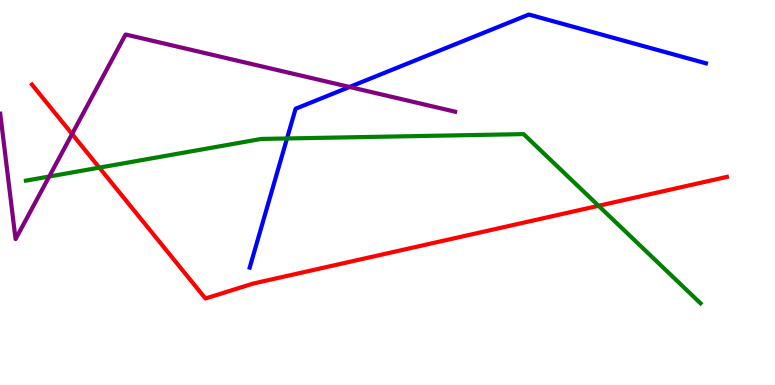[{'lines': ['blue', 'red'], 'intersections': []}, {'lines': ['green', 'red'], 'intersections': [{'x': 1.28, 'y': 5.65}, {'x': 7.72, 'y': 4.65}]}, {'lines': ['purple', 'red'], 'intersections': [{'x': 0.93, 'y': 6.52}]}, {'lines': ['blue', 'green'], 'intersections': [{'x': 3.7, 'y': 6.4}]}, {'lines': ['blue', 'purple'], 'intersections': [{'x': 4.51, 'y': 7.74}]}, {'lines': ['green', 'purple'], 'intersections': [{'x': 0.635, 'y': 5.42}]}]